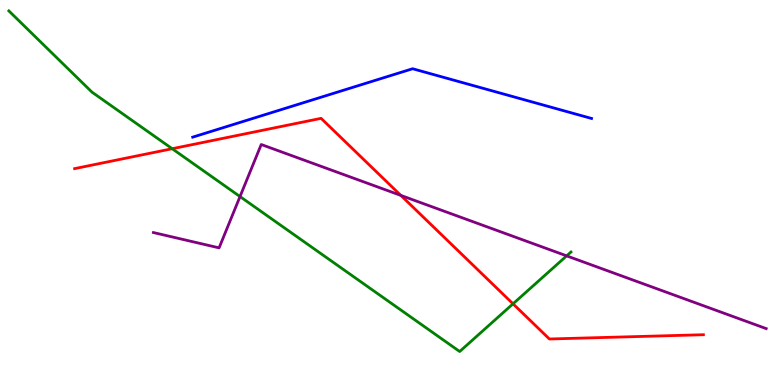[{'lines': ['blue', 'red'], 'intersections': []}, {'lines': ['green', 'red'], 'intersections': [{'x': 2.22, 'y': 6.14}, {'x': 6.62, 'y': 2.11}]}, {'lines': ['purple', 'red'], 'intersections': [{'x': 5.17, 'y': 4.92}]}, {'lines': ['blue', 'green'], 'intersections': []}, {'lines': ['blue', 'purple'], 'intersections': []}, {'lines': ['green', 'purple'], 'intersections': [{'x': 3.1, 'y': 4.89}, {'x': 7.31, 'y': 3.35}]}]